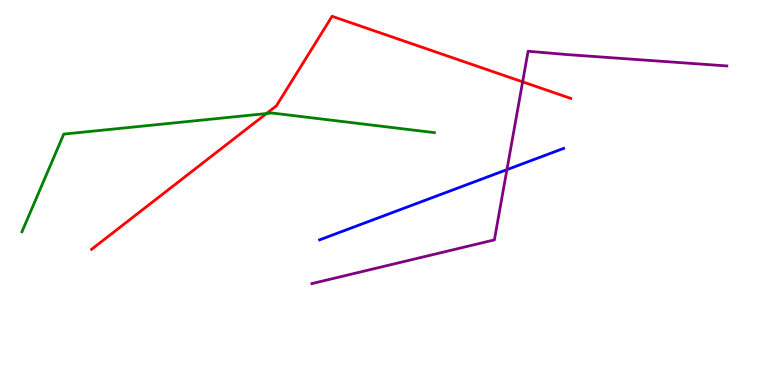[{'lines': ['blue', 'red'], 'intersections': []}, {'lines': ['green', 'red'], 'intersections': [{'x': 3.44, 'y': 7.05}]}, {'lines': ['purple', 'red'], 'intersections': [{'x': 6.74, 'y': 7.87}]}, {'lines': ['blue', 'green'], 'intersections': []}, {'lines': ['blue', 'purple'], 'intersections': [{'x': 6.54, 'y': 5.59}]}, {'lines': ['green', 'purple'], 'intersections': []}]